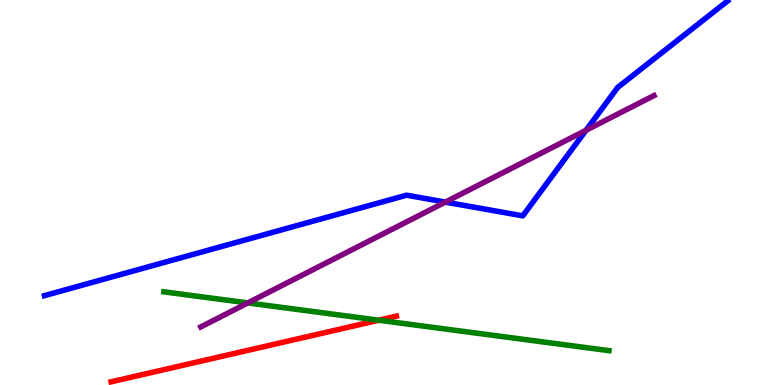[{'lines': ['blue', 'red'], 'intersections': []}, {'lines': ['green', 'red'], 'intersections': [{'x': 4.89, 'y': 1.68}]}, {'lines': ['purple', 'red'], 'intersections': []}, {'lines': ['blue', 'green'], 'intersections': []}, {'lines': ['blue', 'purple'], 'intersections': [{'x': 5.75, 'y': 4.75}, {'x': 7.56, 'y': 6.62}]}, {'lines': ['green', 'purple'], 'intersections': [{'x': 3.2, 'y': 2.13}]}]